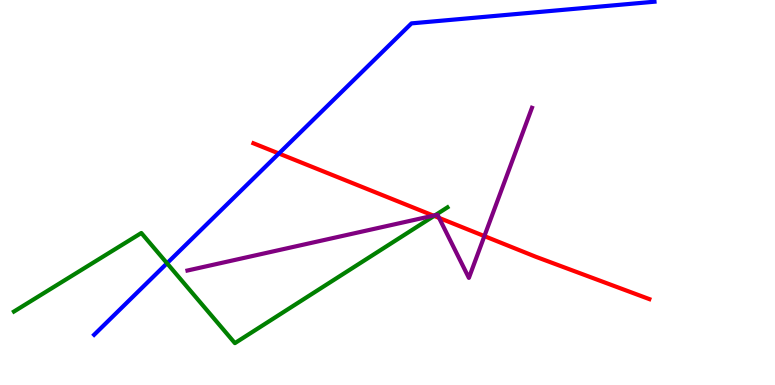[{'lines': ['blue', 'red'], 'intersections': [{'x': 3.6, 'y': 6.01}]}, {'lines': ['green', 'red'], 'intersections': [{'x': 5.6, 'y': 4.39}]}, {'lines': ['purple', 'red'], 'intersections': [{'x': 5.59, 'y': 4.4}, {'x': 5.67, 'y': 4.34}, {'x': 6.25, 'y': 3.87}]}, {'lines': ['blue', 'green'], 'intersections': [{'x': 2.16, 'y': 3.16}]}, {'lines': ['blue', 'purple'], 'intersections': []}, {'lines': ['green', 'purple'], 'intersections': [{'x': 5.61, 'y': 4.41}]}]